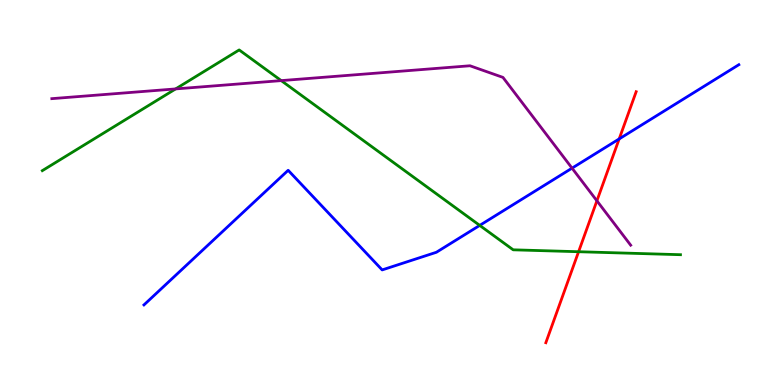[{'lines': ['blue', 'red'], 'intersections': [{'x': 7.99, 'y': 6.39}]}, {'lines': ['green', 'red'], 'intersections': [{'x': 7.47, 'y': 3.46}]}, {'lines': ['purple', 'red'], 'intersections': [{'x': 7.7, 'y': 4.78}]}, {'lines': ['blue', 'green'], 'intersections': [{'x': 6.19, 'y': 4.15}]}, {'lines': ['blue', 'purple'], 'intersections': [{'x': 7.38, 'y': 5.63}]}, {'lines': ['green', 'purple'], 'intersections': [{'x': 2.27, 'y': 7.69}, {'x': 3.63, 'y': 7.91}]}]